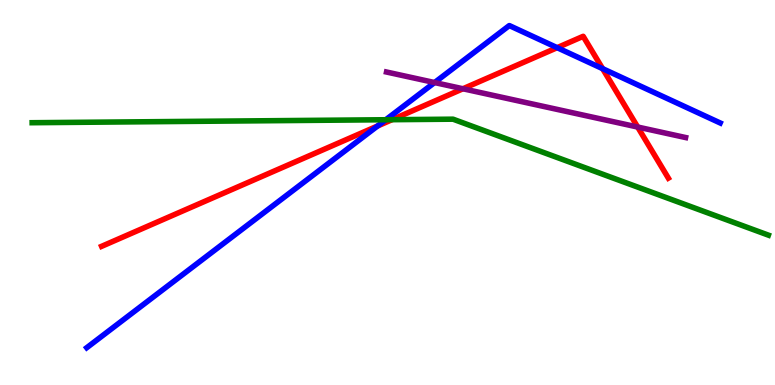[{'lines': ['blue', 'red'], 'intersections': [{'x': 4.87, 'y': 6.73}, {'x': 7.19, 'y': 8.76}, {'x': 7.78, 'y': 8.22}]}, {'lines': ['green', 'red'], 'intersections': [{'x': 5.06, 'y': 6.89}]}, {'lines': ['purple', 'red'], 'intersections': [{'x': 5.97, 'y': 7.69}, {'x': 8.23, 'y': 6.7}]}, {'lines': ['blue', 'green'], 'intersections': [{'x': 4.98, 'y': 6.89}]}, {'lines': ['blue', 'purple'], 'intersections': [{'x': 5.61, 'y': 7.86}]}, {'lines': ['green', 'purple'], 'intersections': []}]